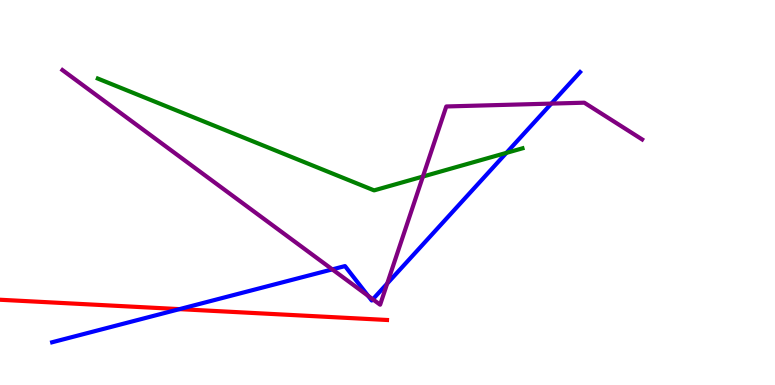[{'lines': ['blue', 'red'], 'intersections': [{'x': 2.32, 'y': 1.97}]}, {'lines': ['green', 'red'], 'intersections': []}, {'lines': ['purple', 'red'], 'intersections': []}, {'lines': ['blue', 'green'], 'intersections': [{'x': 6.53, 'y': 6.03}]}, {'lines': ['blue', 'purple'], 'intersections': [{'x': 4.29, 'y': 3.0}, {'x': 4.75, 'y': 2.32}, {'x': 4.81, 'y': 2.23}, {'x': 5.0, 'y': 2.63}, {'x': 7.11, 'y': 7.31}]}, {'lines': ['green', 'purple'], 'intersections': [{'x': 5.46, 'y': 5.41}]}]